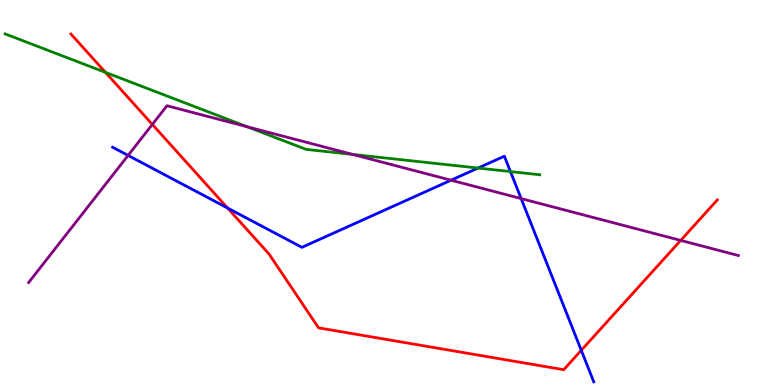[{'lines': ['blue', 'red'], 'intersections': [{'x': 2.94, 'y': 4.6}, {'x': 7.5, 'y': 0.901}]}, {'lines': ['green', 'red'], 'intersections': [{'x': 1.36, 'y': 8.12}]}, {'lines': ['purple', 'red'], 'intersections': [{'x': 1.97, 'y': 6.77}, {'x': 8.78, 'y': 3.76}]}, {'lines': ['blue', 'green'], 'intersections': [{'x': 6.17, 'y': 5.64}, {'x': 6.59, 'y': 5.54}]}, {'lines': ['blue', 'purple'], 'intersections': [{'x': 1.65, 'y': 5.96}, {'x': 5.82, 'y': 5.32}, {'x': 6.72, 'y': 4.84}]}, {'lines': ['green', 'purple'], 'intersections': [{'x': 3.19, 'y': 6.71}, {'x': 4.55, 'y': 5.99}]}]